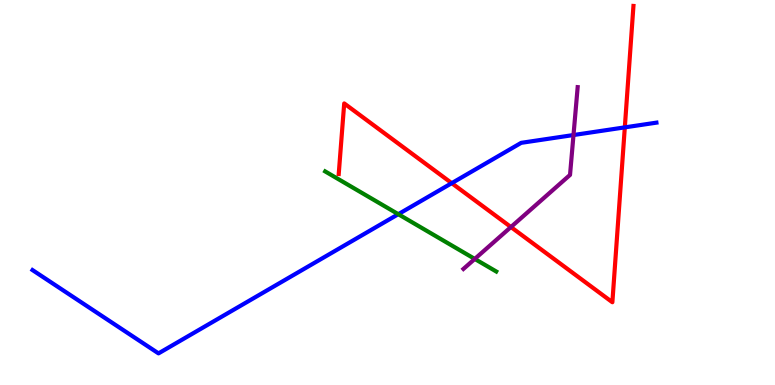[{'lines': ['blue', 'red'], 'intersections': [{'x': 5.83, 'y': 5.24}, {'x': 8.06, 'y': 6.69}]}, {'lines': ['green', 'red'], 'intersections': []}, {'lines': ['purple', 'red'], 'intersections': [{'x': 6.59, 'y': 4.1}]}, {'lines': ['blue', 'green'], 'intersections': [{'x': 5.14, 'y': 4.44}]}, {'lines': ['blue', 'purple'], 'intersections': [{'x': 7.4, 'y': 6.49}]}, {'lines': ['green', 'purple'], 'intersections': [{'x': 6.13, 'y': 3.27}]}]